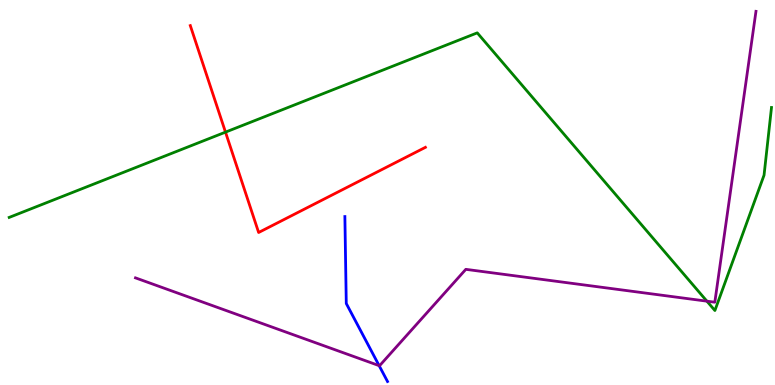[{'lines': ['blue', 'red'], 'intersections': []}, {'lines': ['green', 'red'], 'intersections': [{'x': 2.91, 'y': 6.57}]}, {'lines': ['purple', 'red'], 'intersections': []}, {'lines': ['blue', 'green'], 'intersections': []}, {'lines': ['blue', 'purple'], 'intersections': [{'x': 4.89, 'y': 0.503}]}, {'lines': ['green', 'purple'], 'intersections': [{'x': 9.12, 'y': 2.18}]}]